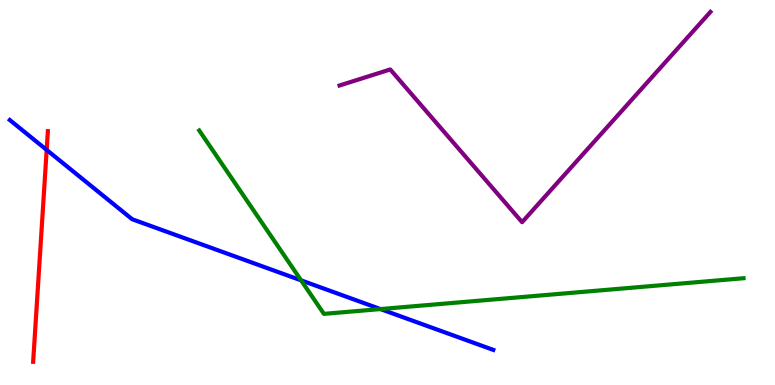[{'lines': ['blue', 'red'], 'intersections': [{'x': 0.602, 'y': 6.11}]}, {'lines': ['green', 'red'], 'intersections': []}, {'lines': ['purple', 'red'], 'intersections': []}, {'lines': ['blue', 'green'], 'intersections': [{'x': 3.89, 'y': 2.72}, {'x': 4.91, 'y': 1.97}]}, {'lines': ['blue', 'purple'], 'intersections': []}, {'lines': ['green', 'purple'], 'intersections': []}]